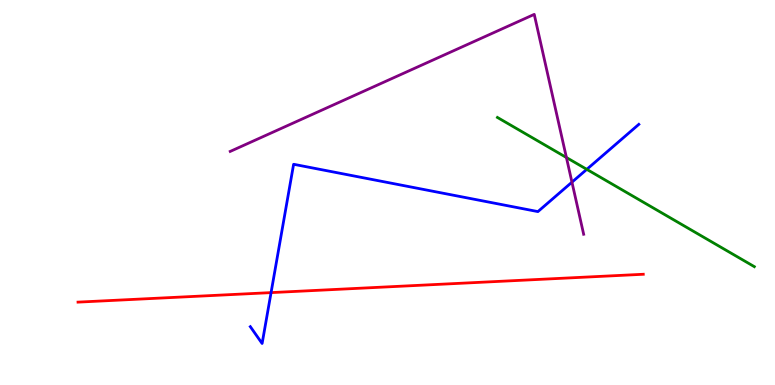[{'lines': ['blue', 'red'], 'intersections': [{'x': 3.5, 'y': 2.4}]}, {'lines': ['green', 'red'], 'intersections': []}, {'lines': ['purple', 'red'], 'intersections': []}, {'lines': ['blue', 'green'], 'intersections': [{'x': 7.57, 'y': 5.6}]}, {'lines': ['blue', 'purple'], 'intersections': [{'x': 7.38, 'y': 5.27}]}, {'lines': ['green', 'purple'], 'intersections': [{'x': 7.31, 'y': 5.91}]}]